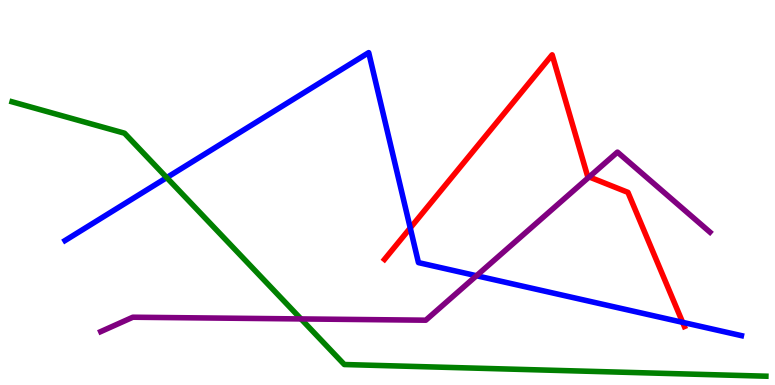[{'lines': ['blue', 'red'], 'intersections': [{'x': 5.29, 'y': 4.08}, {'x': 8.81, 'y': 1.63}]}, {'lines': ['green', 'red'], 'intersections': []}, {'lines': ['purple', 'red'], 'intersections': [{'x': 7.6, 'y': 5.4}]}, {'lines': ['blue', 'green'], 'intersections': [{'x': 2.15, 'y': 5.39}]}, {'lines': ['blue', 'purple'], 'intersections': [{'x': 6.15, 'y': 2.84}]}, {'lines': ['green', 'purple'], 'intersections': [{'x': 3.88, 'y': 1.72}]}]